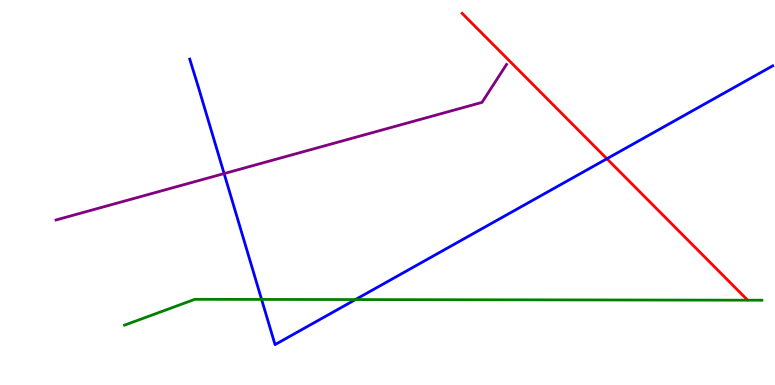[{'lines': ['blue', 'red'], 'intersections': [{'x': 7.83, 'y': 5.88}]}, {'lines': ['green', 'red'], 'intersections': []}, {'lines': ['purple', 'red'], 'intersections': []}, {'lines': ['blue', 'green'], 'intersections': [{'x': 3.38, 'y': 2.22}, {'x': 4.59, 'y': 2.22}]}, {'lines': ['blue', 'purple'], 'intersections': [{'x': 2.89, 'y': 5.49}]}, {'lines': ['green', 'purple'], 'intersections': []}]